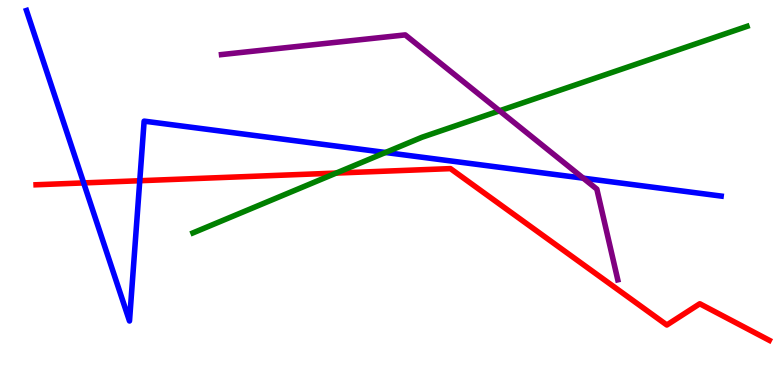[{'lines': ['blue', 'red'], 'intersections': [{'x': 1.08, 'y': 5.25}, {'x': 1.8, 'y': 5.31}]}, {'lines': ['green', 'red'], 'intersections': [{'x': 4.34, 'y': 5.5}]}, {'lines': ['purple', 'red'], 'intersections': []}, {'lines': ['blue', 'green'], 'intersections': [{'x': 4.97, 'y': 6.04}]}, {'lines': ['blue', 'purple'], 'intersections': [{'x': 7.53, 'y': 5.37}]}, {'lines': ['green', 'purple'], 'intersections': [{'x': 6.45, 'y': 7.12}]}]